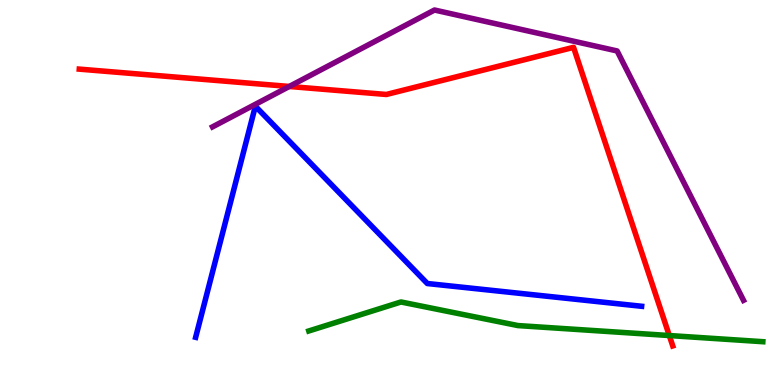[{'lines': ['blue', 'red'], 'intersections': []}, {'lines': ['green', 'red'], 'intersections': [{'x': 8.64, 'y': 1.28}]}, {'lines': ['purple', 'red'], 'intersections': [{'x': 3.73, 'y': 7.75}]}, {'lines': ['blue', 'green'], 'intersections': []}, {'lines': ['blue', 'purple'], 'intersections': []}, {'lines': ['green', 'purple'], 'intersections': []}]